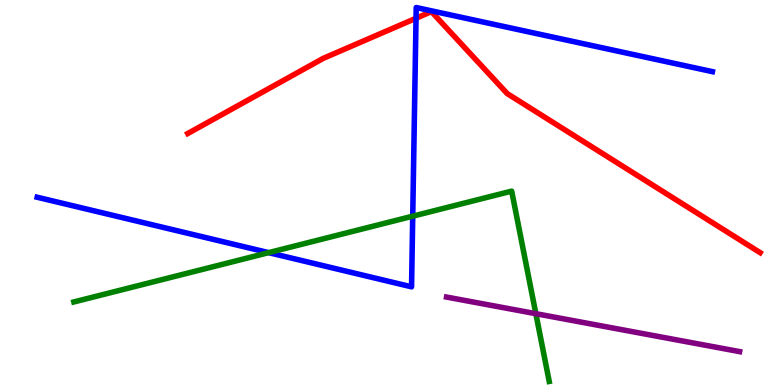[{'lines': ['blue', 'red'], 'intersections': [{'x': 5.37, 'y': 9.53}]}, {'lines': ['green', 'red'], 'intersections': []}, {'lines': ['purple', 'red'], 'intersections': []}, {'lines': ['blue', 'green'], 'intersections': [{'x': 3.47, 'y': 3.44}, {'x': 5.33, 'y': 4.39}]}, {'lines': ['blue', 'purple'], 'intersections': []}, {'lines': ['green', 'purple'], 'intersections': [{'x': 6.91, 'y': 1.85}]}]